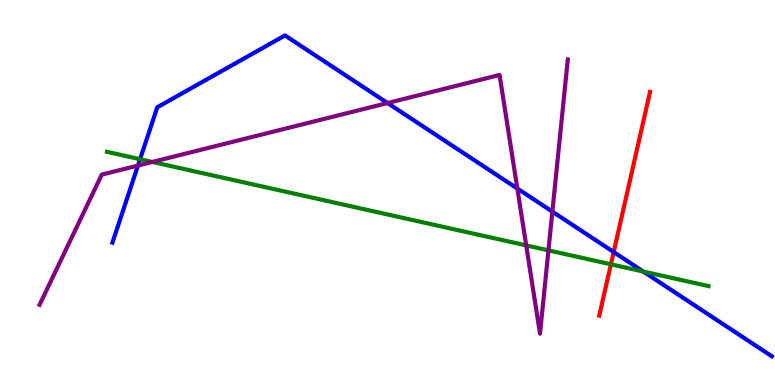[{'lines': ['blue', 'red'], 'intersections': [{'x': 7.92, 'y': 3.45}]}, {'lines': ['green', 'red'], 'intersections': [{'x': 7.88, 'y': 3.13}]}, {'lines': ['purple', 'red'], 'intersections': []}, {'lines': ['blue', 'green'], 'intersections': [{'x': 1.81, 'y': 5.86}, {'x': 8.3, 'y': 2.95}]}, {'lines': ['blue', 'purple'], 'intersections': [{'x': 1.78, 'y': 5.7}, {'x': 5.0, 'y': 7.32}, {'x': 6.68, 'y': 5.1}, {'x': 7.13, 'y': 4.5}]}, {'lines': ['green', 'purple'], 'intersections': [{'x': 1.97, 'y': 5.79}, {'x': 6.79, 'y': 3.63}, {'x': 7.08, 'y': 3.5}]}]